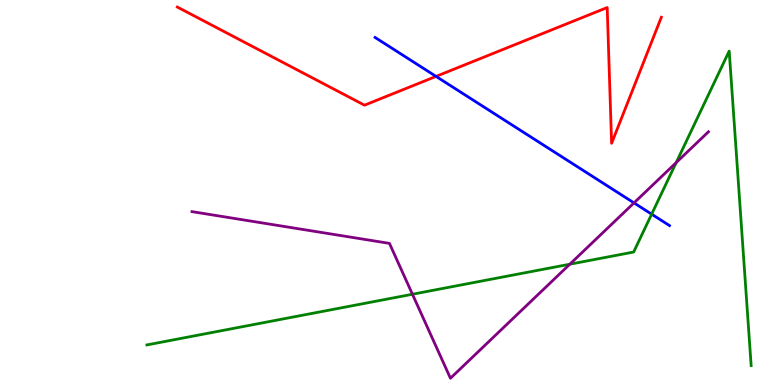[{'lines': ['blue', 'red'], 'intersections': [{'x': 5.63, 'y': 8.02}]}, {'lines': ['green', 'red'], 'intersections': []}, {'lines': ['purple', 'red'], 'intersections': []}, {'lines': ['blue', 'green'], 'intersections': [{'x': 8.41, 'y': 4.44}]}, {'lines': ['blue', 'purple'], 'intersections': [{'x': 8.18, 'y': 4.73}]}, {'lines': ['green', 'purple'], 'intersections': [{'x': 5.32, 'y': 2.36}, {'x': 7.35, 'y': 3.14}, {'x': 8.72, 'y': 5.78}]}]